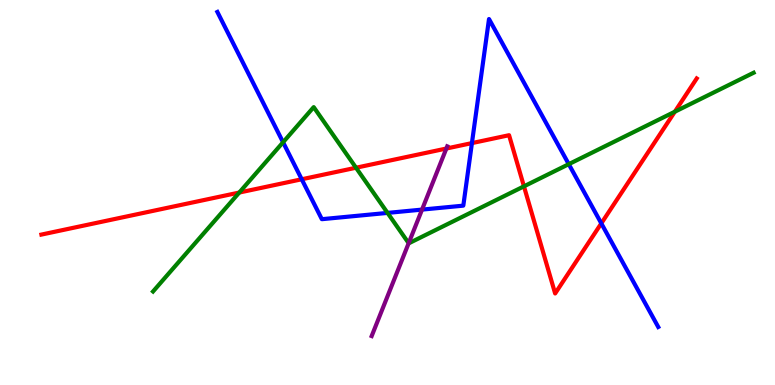[{'lines': ['blue', 'red'], 'intersections': [{'x': 3.89, 'y': 5.34}, {'x': 6.09, 'y': 6.28}, {'x': 7.76, 'y': 4.2}]}, {'lines': ['green', 'red'], 'intersections': [{'x': 3.09, 'y': 5.0}, {'x': 4.59, 'y': 5.64}, {'x': 6.76, 'y': 5.16}, {'x': 8.71, 'y': 7.1}]}, {'lines': ['purple', 'red'], 'intersections': [{'x': 5.76, 'y': 6.14}]}, {'lines': ['blue', 'green'], 'intersections': [{'x': 3.65, 'y': 6.3}, {'x': 5.0, 'y': 4.47}, {'x': 7.34, 'y': 5.74}]}, {'lines': ['blue', 'purple'], 'intersections': [{'x': 5.45, 'y': 4.56}]}, {'lines': ['green', 'purple'], 'intersections': [{'x': 5.27, 'y': 3.68}]}]